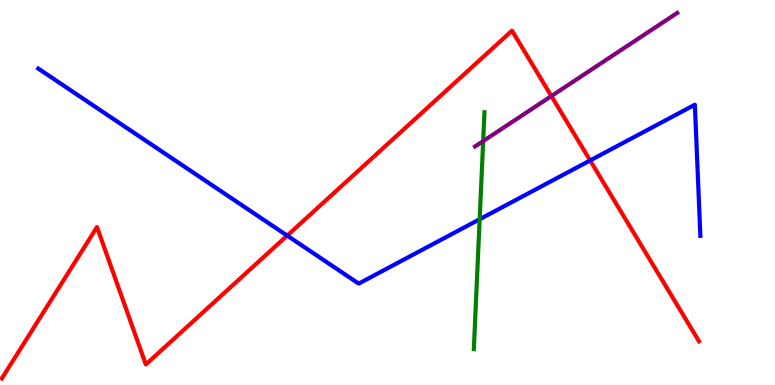[{'lines': ['blue', 'red'], 'intersections': [{'x': 3.71, 'y': 3.88}, {'x': 7.61, 'y': 5.83}]}, {'lines': ['green', 'red'], 'intersections': []}, {'lines': ['purple', 'red'], 'intersections': [{'x': 7.11, 'y': 7.5}]}, {'lines': ['blue', 'green'], 'intersections': [{'x': 6.19, 'y': 4.3}]}, {'lines': ['blue', 'purple'], 'intersections': []}, {'lines': ['green', 'purple'], 'intersections': [{'x': 6.23, 'y': 6.33}]}]